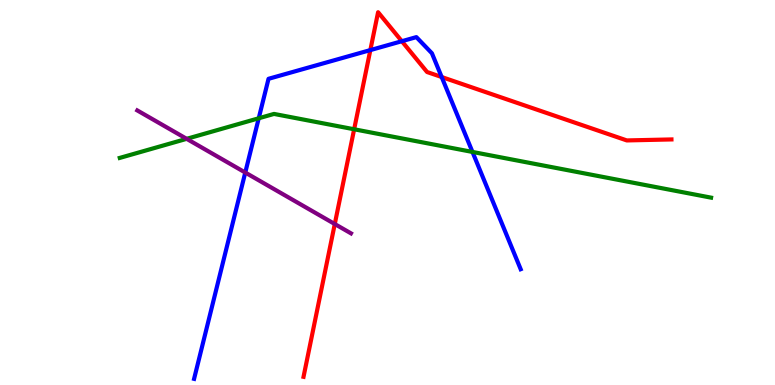[{'lines': ['blue', 'red'], 'intersections': [{'x': 4.78, 'y': 8.7}, {'x': 5.18, 'y': 8.93}, {'x': 5.7, 'y': 8.0}]}, {'lines': ['green', 'red'], 'intersections': [{'x': 4.57, 'y': 6.64}]}, {'lines': ['purple', 'red'], 'intersections': [{'x': 4.32, 'y': 4.18}]}, {'lines': ['blue', 'green'], 'intersections': [{'x': 3.34, 'y': 6.93}, {'x': 6.1, 'y': 6.05}]}, {'lines': ['blue', 'purple'], 'intersections': [{'x': 3.16, 'y': 5.52}]}, {'lines': ['green', 'purple'], 'intersections': [{'x': 2.41, 'y': 6.39}]}]